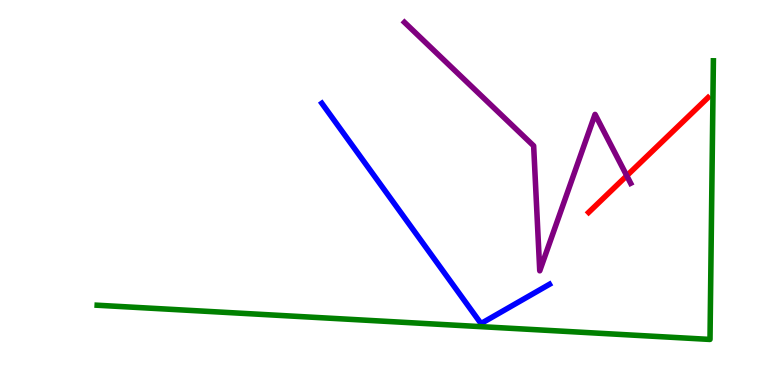[{'lines': ['blue', 'red'], 'intersections': []}, {'lines': ['green', 'red'], 'intersections': []}, {'lines': ['purple', 'red'], 'intersections': [{'x': 8.09, 'y': 5.44}]}, {'lines': ['blue', 'green'], 'intersections': []}, {'lines': ['blue', 'purple'], 'intersections': []}, {'lines': ['green', 'purple'], 'intersections': []}]